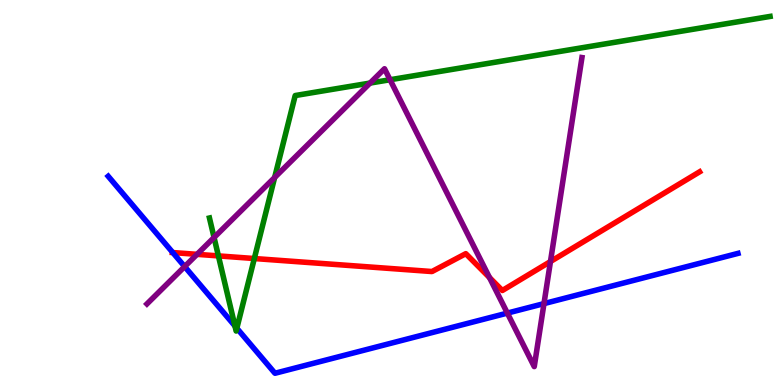[{'lines': ['blue', 'red'], 'intersections': [{'x': 2.23, 'y': 3.44}]}, {'lines': ['green', 'red'], 'intersections': [{'x': 2.82, 'y': 3.35}, {'x': 3.28, 'y': 3.28}]}, {'lines': ['purple', 'red'], 'intersections': [{'x': 2.54, 'y': 3.39}, {'x': 6.32, 'y': 2.79}, {'x': 7.1, 'y': 3.21}]}, {'lines': ['blue', 'green'], 'intersections': [{'x': 3.03, 'y': 1.53}, {'x': 3.06, 'y': 1.47}]}, {'lines': ['blue', 'purple'], 'intersections': [{'x': 2.38, 'y': 3.08}, {'x': 6.55, 'y': 1.87}, {'x': 7.02, 'y': 2.11}]}, {'lines': ['green', 'purple'], 'intersections': [{'x': 2.76, 'y': 3.83}, {'x': 3.54, 'y': 5.39}, {'x': 4.77, 'y': 7.84}, {'x': 5.03, 'y': 7.93}]}]